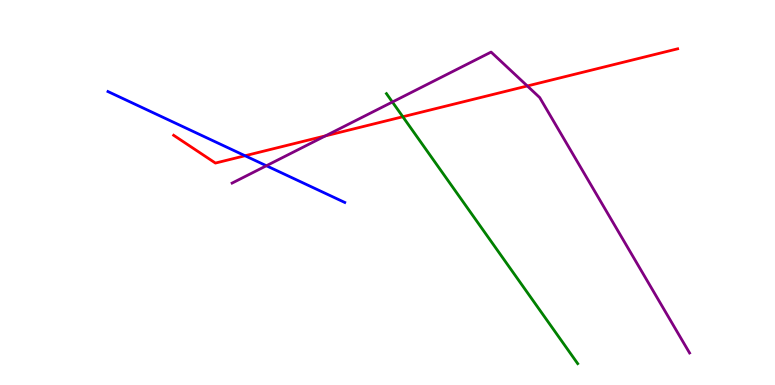[{'lines': ['blue', 'red'], 'intersections': [{'x': 3.16, 'y': 5.95}]}, {'lines': ['green', 'red'], 'intersections': [{'x': 5.2, 'y': 6.97}]}, {'lines': ['purple', 'red'], 'intersections': [{'x': 4.2, 'y': 6.47}, {'x': 6.8, 'y': 7.77}]}, {'lines': ['blue', 'green'], 'intersections': []}, {'lines': ['blue', 'purple'], 'intersections': [{'x': 3.44, 'y': 5.7}]}, {'lines': ['green', 'purple'], 'intersections': [{'x': 5.06, 'y': 7.35}]}]